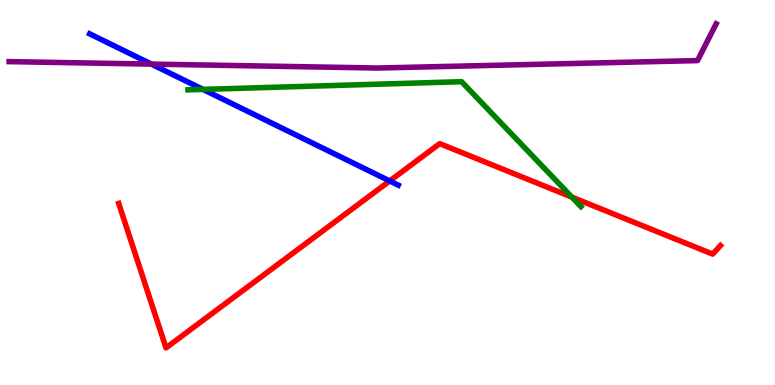[{'lines': ['blue', 'red'], 'intersections': [{'x': 5.03, 'y': 5.3}]}, {'lines': ['green', 'red'], 'intersections': [{'x': 7.38, 'y': 4.88}]}, {'lines': ['purple', 'red'], 'intersections': []}, {'lines': ['blue', 'green'], 'intersections': [{'x': 2.62, 'y': 7.68}]}, {'lines': ['blue', 'purple'], 'intersections': [{'x': 1.95, 'y': 8.34}]}, {'lines': ['green', 'purple'], 'intersections': []}]